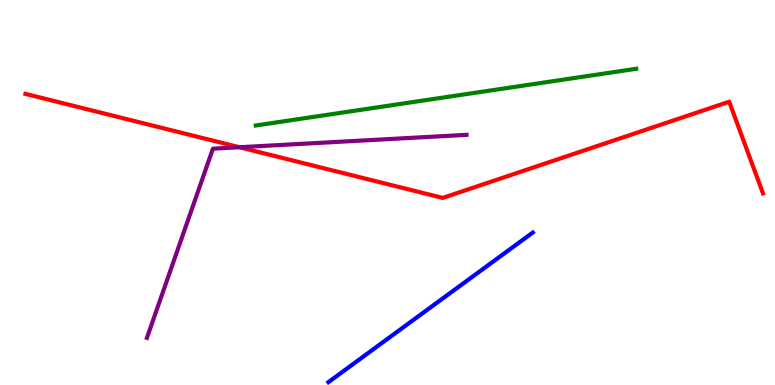[{'lines': ['blue', 'red'], 'intersections': []}, {'lines': ['green', 'red'], 'intersections': []}, {'lines': ['purple', 'red'], 'intersections': [{'x': 3.09, 'y': 6.18}]}, {'lines': ['blue', 'green'], 'intersections': []}, {'lines': ['blue', 'purple'], 'intersections': []}, {'lines': ['green', 'purple'], 'intersections': []}]